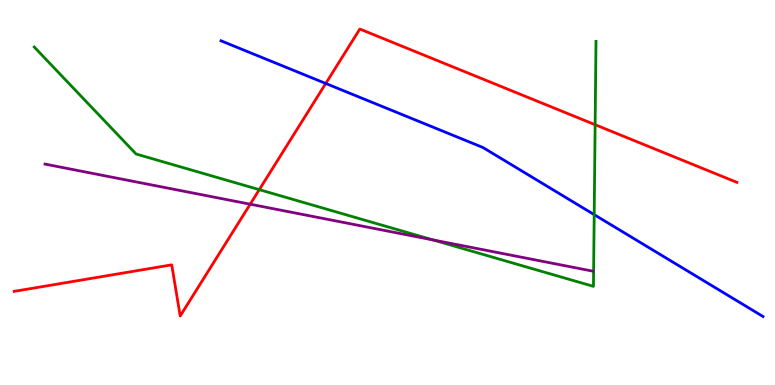[{'lines': ['blue', 'red'], 'intersections': [{'x': 4.2, 'y': 7.83}]}, {'lines': ['green', 'red'], 'intersections': [{'x': 3.35, 'y': 5.07}, {'x': 7.68, 'y': 6.76}]}, {'lines': ['purple', 'red'], 'intersections': [{'x': 3.23, 'y': 4.7}]}, {'lines': ['blue', 'green'], 'intersections': [{'x': 7.67, 'y': 4.42}]}, {'lines': ['blue', 'purple'], 'intersections': []}, {'lines': ['green', 'purple'], 'intersections': [{'x': 5.59, 'y': 3.77}]}]